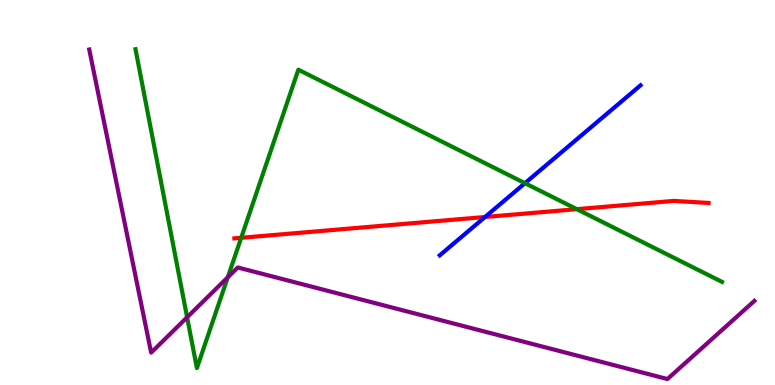[{'lines': ['blue', 'red'], 'intersections': [{'x': 6.26, 'y': 4.36}]}, {'lines': ['green', 'red'], 'intersections': [{'x': 3.11, 'y': 3.82}, {'x': 7.44, 'y': 4.57}]}, {'lines': ['purple', 'red'], 'intersections': []}, {'lines': ['blue', 'green'], 'intersections': [{'x': 6.77, 'y': 5.24}]}, {'lines': ['blue', 'purple'], 'intersections': []}, {'lines': ['green', 'purple'], 'intersections': [{'x': 2.41, 'y': 1.76}, {'x': 2.94, 'y': 2.8}]}]